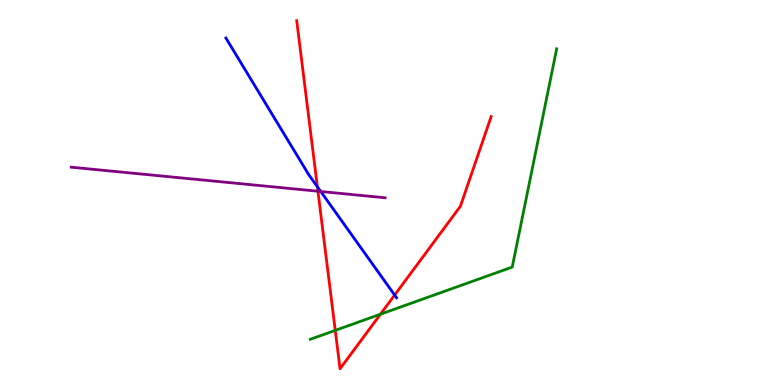[{'lines': ['blue', 'red'], 'intersections': [{'x': 4.1, 'y': 5.15}, {'x': 5.09, 'y': 2.34}]}, {'lines': ['green', 'red'], 'intersections': [{'x': 4.33, 'y': 1.42}, {'x': 4.91, 'y': 1.84}]}, {'lines': ['purple', 'red'], 'intersections': [{'x': 4.1, 'y': 5.03}]}, {'lines': ['blue', 'green'], 'intersections': []}, {'lines': ['blue', 'purple'], 'intersections': [{'x': 4.14, 'y': 5.03}]}, {'lines': ['green', 'purple'], 'intersections': []}]